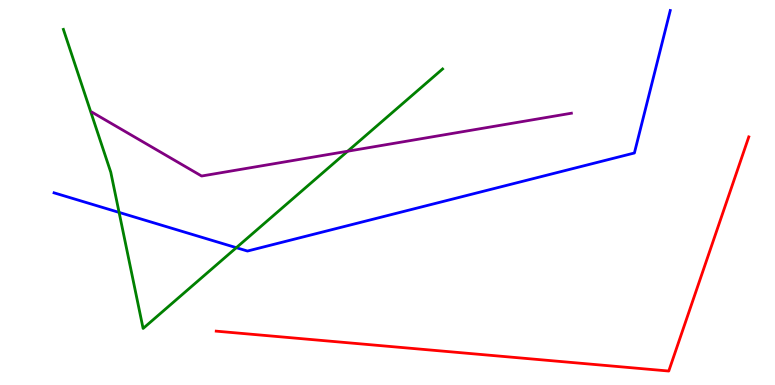[{'lines': ['blue', 'red'], 'intersections': []}, {'lines': ['green', 'red'], 'intersections': []}, {'lines': ['purple', 'red'], 'intersections': []}, {'lines': ['blue', 'green'], 'intersections': [{'x': 1.54, 'y': 4.48}, {'x': 3.05, 'y': 3.57}]}, {'lines': ['blue', 'purple'], 'intersections': []}, {'lines': ['green', 'purple'], 'intersections': [{'x': 4.49, 'y': 6.07}]}]